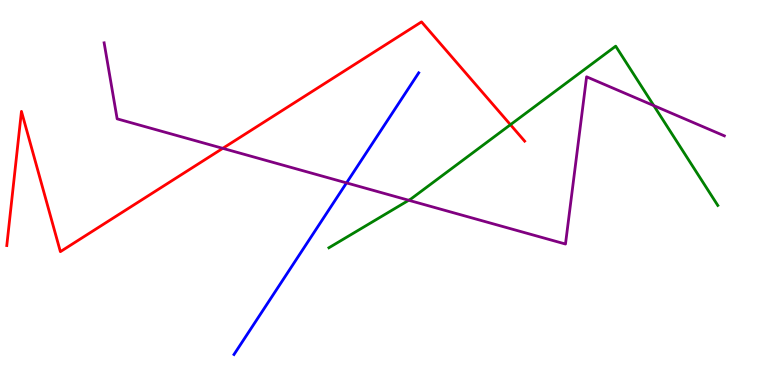[{'lines': ['blue', 'red'], 'intersections': []}, {'lines': ['green', 'red'], 'intersections': [{'x': 6.59, 'y': 6.76}]}, {'lines': ['purple', 'red'], 'intersections': [{'x': 2.87, 'y': 6.15}]}, {'lines': ['blue', 'green'], 'intersections': []}, {'lines': ['blue', 'purple'], 'intersections': [{'x': 4.47, 'y': 5.25}]}, {'lines': ['green', 'purple'], 'intersections': [{'x': 5.27, 'y': 4.8}, {'x': 8.44, 'y': 7.26}]}]